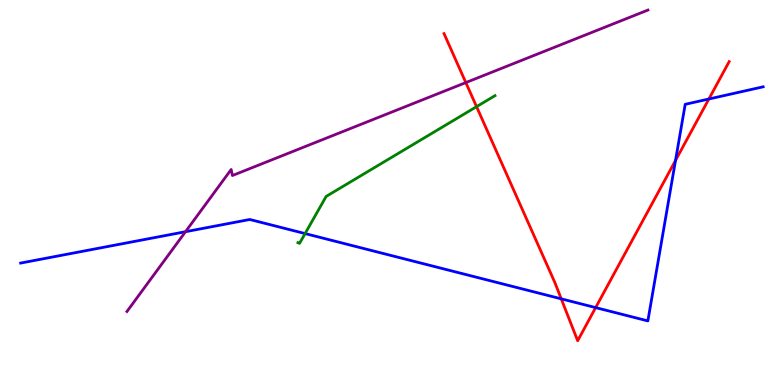[{'lines': ['blue', 'red'], 'intersections': [{'x': 7.24, 'y': 2.24}, {'x': 7.69, 'y': 2.01}, {'x': 8.72, 'y': 5.83}, {'x': 9.15, 'y': 7.43}]}, {'lines': ['green', 'red'], 'intersections': [{'x': 6.15, 'y': 7.23}]}, {'lines': ['purple', 'red'], 'intersections': [{'x': 6.01, 'y': 7.86}]}, {'lines': ['blue', 'green'], 'intersections': [{'x': 3.94, 'y': 3.93}]}, {'lines': ['blue', 'purple'], 'intersections': [{'x': 2.39, 'y': 3.98}]}, {'lines': ['green', 'purple'], 'intersections': []}]